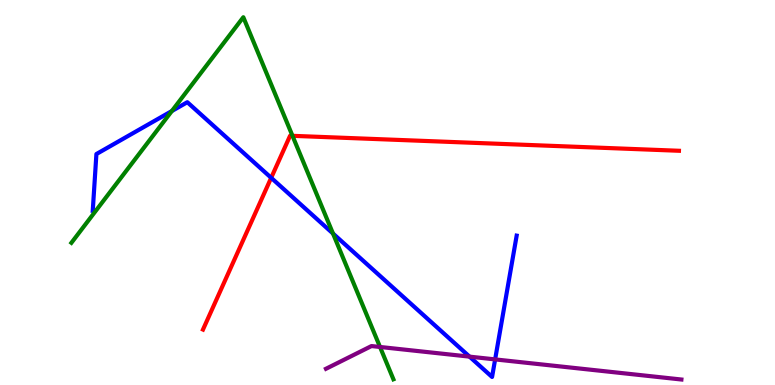[{'lines': ['blue', 'red'], 'intersections': [{'x': 3.5, 'y': 5.38}]}, {'lines': ['green', 'red'], 'intersections': [{'x': 3.77, 'y': 6.47}]}, {'lines': ['purple', 'red'], 'intersections': []}, {'lines': ['blue', 'green'], 'intersections': [{'x': 2.22, 'y': 7.12}, {'x': 4.3, 'y': 3.93}]}, {'lines': ['blue', 'purple'], 'intersections': [{'x': 6.06, 'y': 0.737}, {'x': 6.39, 'y': 0.665}]}, {'lines': ['green', 'purple'], 'intersections': [{'x': 4.9, 'y': 0.988}]}]